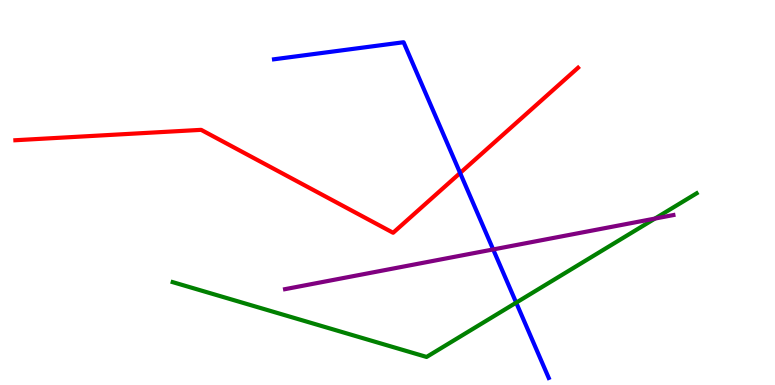[{'lines': ['blue', 'red'], 'intersections': [{'x': 5.94, 'y': 5.51}]}, {'lines': ['green', 'red'], 'intersections': []}, {'lines': ['purple', 'red'], 'intersections': []}, {'lines': ['blue', 'green'], 'intersections': [{'x': 6.66, 'y': 2.14}]}, {'lines': ['blue', 'purple'], 'intersections': [{'x': 6.36, 'y': 3.52}]}, {'lines': ['green', 'purple'], 'intersections': [{'x': 8.45, 'y': 4.32}]}]